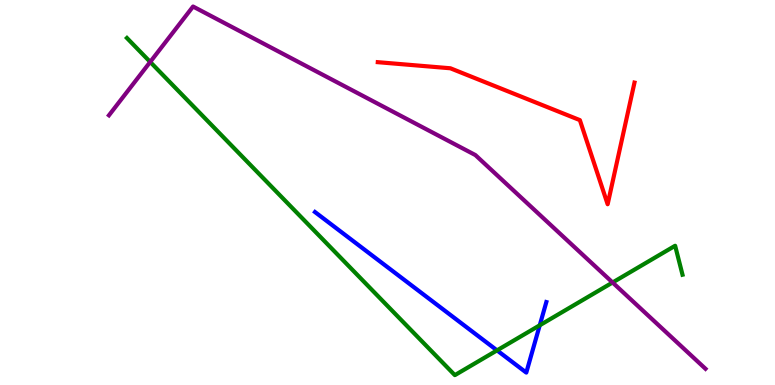[{'lines': ['blue', 'red'], 'intersections': []}, {'lines': ['green', 'red'], 'intersections': []}, {'lines': ['purple', 'red'], 'intersections': []}, {'lines': ['blue', 'green'], 'intersections': [{'x': 6.41, 'y': 0.9}, {'x': 6.96, 'y': 1.55}]}, {'lines': ['blue', 'purple'], 'intersections': []}, {'lines': ['green', 'purple'], 'intersections': [{'x': 1.94, 'y': 8.39}, {'x': 7.9, 'y': 2.66}]}]